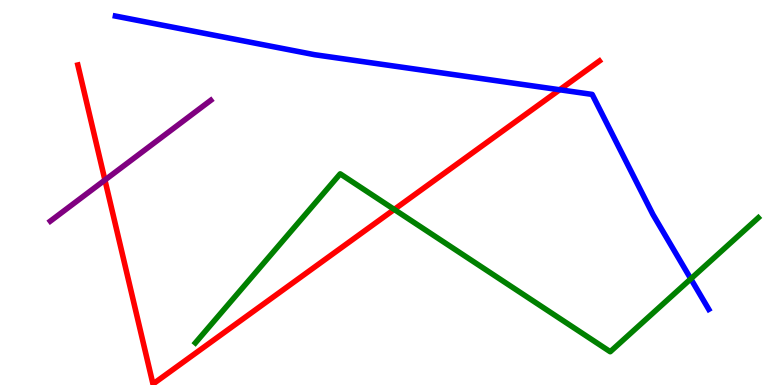[{'lines': ['blue', 'red'], 'intersections': [{'x': 7.22, 'y': 7.67}]}, {'lines': ['green', 'red'], 'intersections': [{'x': 5.09, 'y': 4.56}]}, {'lines': ['purple', 'red'], 'intersections': [{'x': 1.35, 'y': 5.32}]}, {'lines': ['blue', 'green'], 'intersections': [{'x': 8.91, 'y': 2.76}]}, {'lines': ['blue', 'purple'], 'intersections': []}, {'lines': ['green', 'purple'], 'intersections': []}]